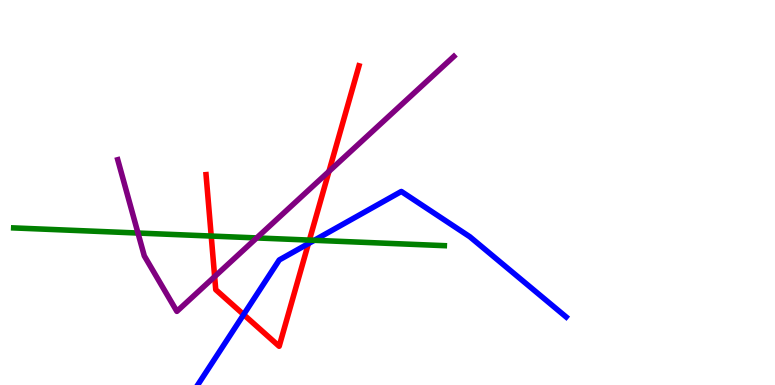[{'lines': ['blue', 'red'], 'intersections': [{'x': 3.14, 'y': 1.83}, {'x': 3.98, 'y': 3.67}]}, {'lines': ['green', 'red'], 'intersections': [{'x': 2.73, 'y': 3.87}, {'x': 3.99, 'y': 3.76}]}, {'lines': ['purple', 'red'], 'intersections': [{'x': 2.77, 'y': 2.82}, {'x': 4.24, 'y': 5.55}]}, {'lines': ['blue', 'green'], 'intersections': [{'x': 4.06, 'y': 3.76}]}, {'lines': ['blue', 'purple'], 'intersections': []}, {'lines': ['green', 'purple'], 'intersections': [{'x': 1.78, 'y': 3.95}, {'x': 3.31, 'y': 3.82}]}]